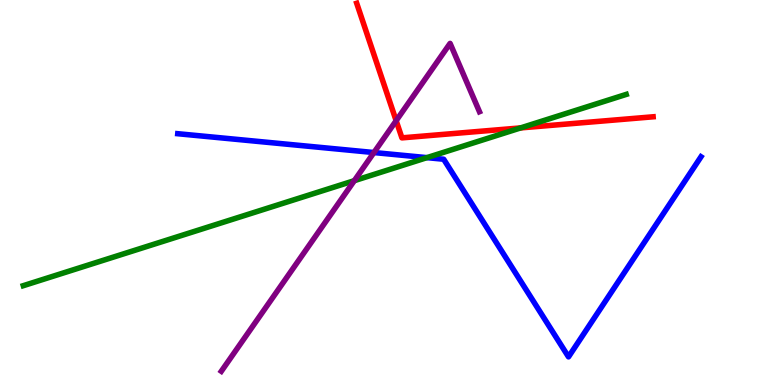[{'lines': ['blue', 'red'], 'intersections': []}, {'lines': ['green', 'red'], 'intersections': [{'x': 6.72, 'y': 6.68}]}, {'lines': ['purple', 'red'], 'intersections': [{'x': 5.11, 'y': 6.87}]}, {'lines': ['blue', 'green'], 'intersections': [{'x': 5.51, 'y': 5.91}]}, {'lines': ['blue', 'purple'], 'intersections': [{'x': 4.82, 'y': 6.04}]}, {'lines': ['green', 'purple'], 'intersections': [{'x': 4.57, 'y': 5.31}]}]